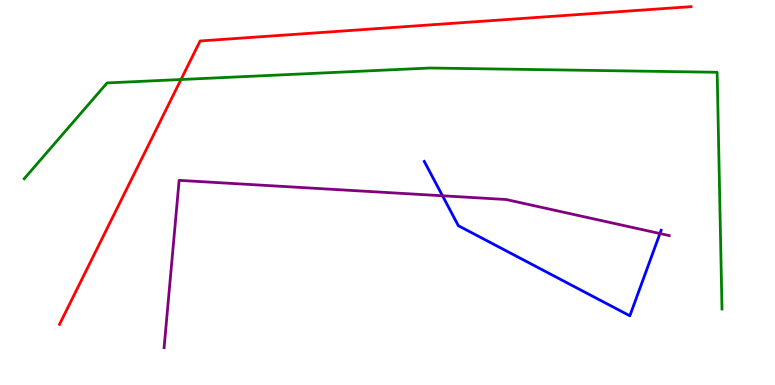[{'lines': ['blue', 'red'], 'intersections': []}, {'lines': ['green', 'red'], 'intersections': [{'x': 2.34, 'y': 7.93}]}, {'lines': ['purple', 'red'], 'intersections': []}, {'lines': ['blue', 'green'], 'intersections': []}, {'lines': ['blue', 'purple'], 'intersections': [{'x': 5.71, 'y': 4.91}, {'x': 8.52, 'y': 3.93}]}, {'lines': ['green', 'purple'], 'intersections': []}]